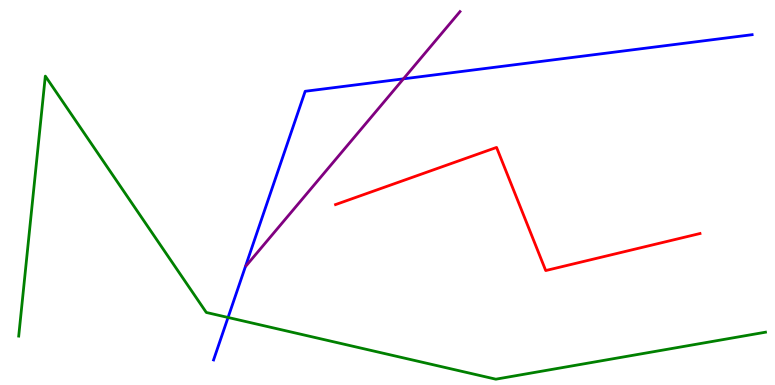[{'lines': ['blue', 'red'], 'intersections': []}, {'lines': ['green', 'red'], 'intersections': []}, {'lines': ['purple', 'red'], 'intersections': []}, {'lines': ['blue', 'green'], 'intersections': [{'x': 2.94, 'y': 1.75}]}, {'lines': ['blue', 'purple'], 'intersections': [{'x': 5.21, 'y': 7.95}]}, {'lines': ['green', 'purple'], 'intersections': []}]